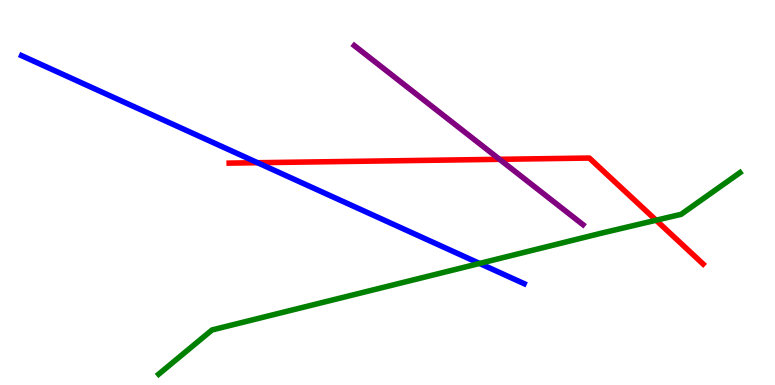[{'lines': ['blue', 'red'], 'intersections': [{'x': 3.32, 'y': 5.77}]}, {'lines': ['green', 'red'], 'intersections': [{'x': 8.47, 'y': 4.28}]}, {'lines': ['purple', 'red'], 'intersections': [{'x': 6.45, 'y': 5.86}]}, {'lines': ['blue', 'green'], 'intersections': [{'x': 6.19, 'y': 3.16}]}, {'lines': ['blue', 'purple'], 'intersections': []}, {'lines': ['green', 'purple'], 'intersections': []}]